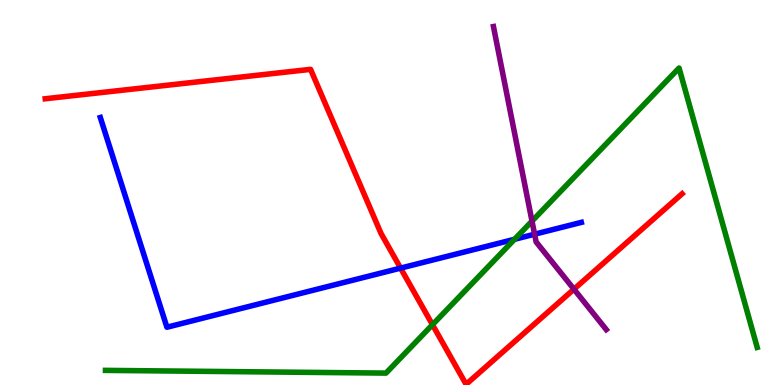[{'lines': ['blue', 'red'], 'intersections': [{'x': 5.17, 'y': 3.04}]}, {'lines': ['green', 'red'], 'intersections': [{'x': 5.58, 'y': 1.57}]}, {'lines': ['purple', 'red'], 'intersections': [{'x': 7.41, 'y': 2.49}]}, {'lines': ['blue', 'green'], 'intersections': [{'x': 6.64, 'y': 3.78}]}, {'lines': ['blue', 'purple'], 'intersections': [{'x': 6.9, 'y': 3.92}]}, {'lines': ['green', 'purple'], 'intersections': [{'x': 6.86, 'y': 4.26}]}]